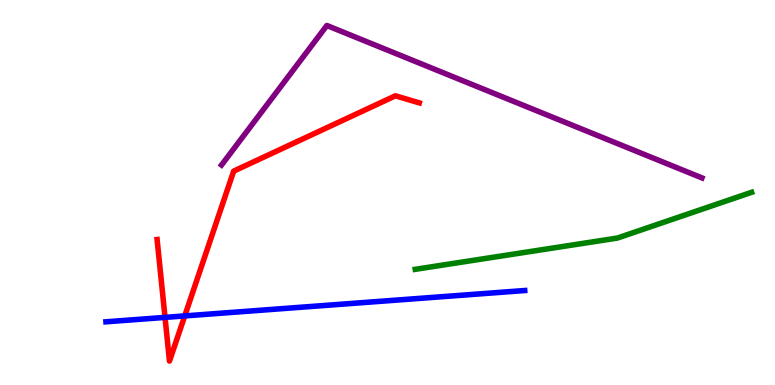[{'lines': ['blue', 'red'], 'intersections': [{'x': 2.13, 'y': 1.76}, {'x': 2.38, 'y': 1.79}]}, {'lines': ['green', 'red'], 'intersections': []}, {'lines': ['purple', 'red'], 'intersections': []}, {'lines': ['blue', 'green'], 'intersections': []}, {'lines': ['blue', 'purple'], 'intersections': []}, {'lines': ['green', 'purple'], 'intersections': []}]